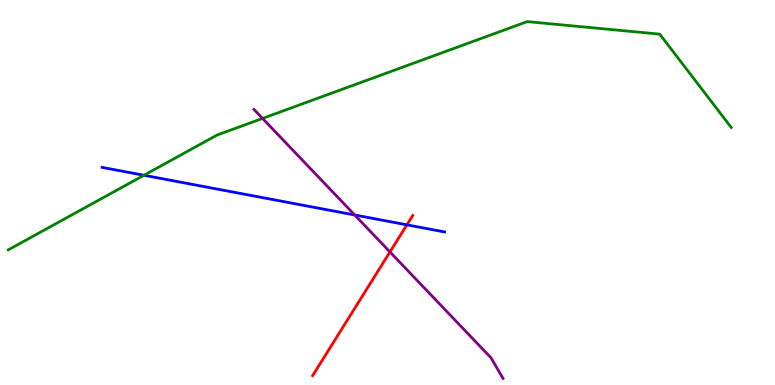[{'lines': ['blue', 'red'], 'intersections': [{'x': 5.25, 'y': 4.16}]}, {'lines': ['green', 'red'], 'intersections': []}, {'lines': ['purple', 'red'], 'intersections': [{'x': 5.03, 'y': 3.46}]}, {'lines': ['blue', 'green'], 'intersections': [{'x': 1.86, 'y': 5.45}]}, {'lines': ['blue', 'purple'], 'intersections': [{'x': 4.58, 'y': 4.42}]}, {'lines': ['green', 'purple'], 'intersections': [{'x': 3.39, 'y': 6.92}]}]